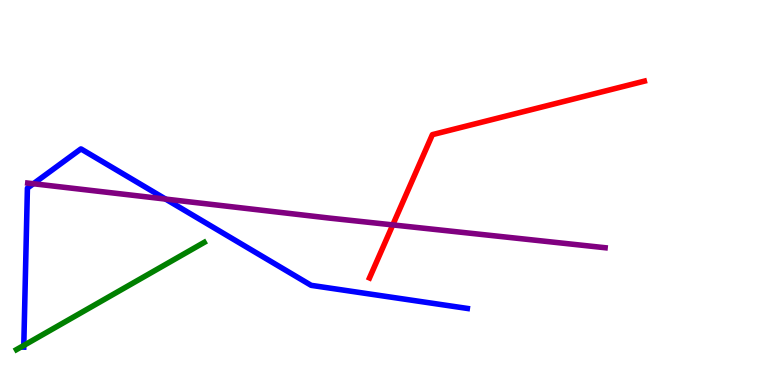[{'lines': ['blue', 'red'], 'intersections': []}, {'lines': ['green', 'red'], 'intersections': []}, {'lines': ['purple', 'red'], 'intersections': [{'x': 5.07, 'y': 4.16}]}, {'lines': ['blue', 'green'], 'intersections': [{'x': 0.307, 'y': 1.03}]}, {'lines': ['blue', 'purple'], 'intersections': [{'x': 0.431, 'y': 5.23}, {'x': 2.14, 'y': 4.83}]}, {'lines': ['green', 'purple'], 'intersections': []}]